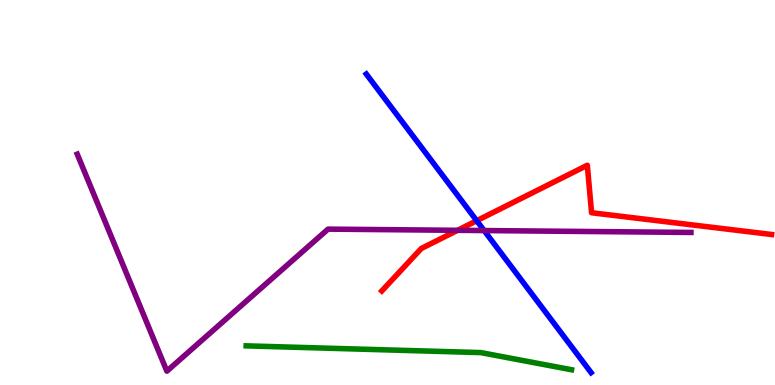[{'lines': ['blue', 'red'], 'intersections': [{'x': 6.15, 'y': 4.27}]}, {'lines': ['green', 'red'], 'intersections': []}, {'lines': ['purple', 'red'], 'intersections': [{'x': 5.9, 'y': 4.02}]}, {'lines': ['blue', 'green'], 'intersections': []}, {'lines': ['blue', 'purple'], 'intersections': [{'x': 6.25, 'y': 4.01}]}, {'lines': ['green', 'purple'], 'intersections': []}]